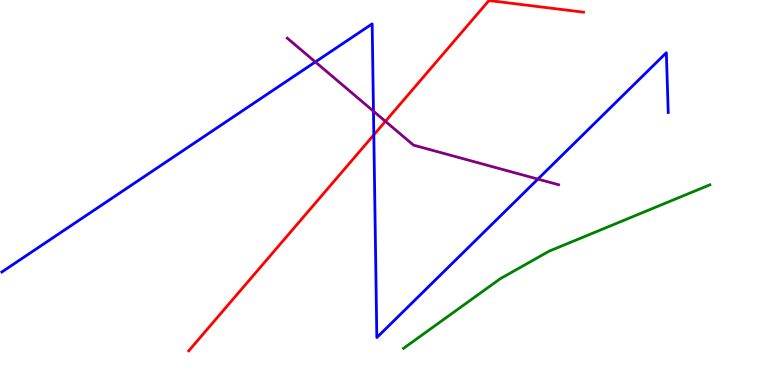[{'lines': ['blue', 'red'], 'intersections': [{'x': 4.82, 'y': 6.5}]}, {'lines': ['green', 'red'], 'intersections': []}, {'lines': ['purple', 'red'], 'intersections': [{'x': 4.97, 'y': 6.85}]}, {'lines': ['blue', 'green'], 'intersections': []}, {'lines': ['blue', 'purple'], 'intersections': [{'x': 4.07, 'y': 8.39}, {'x': 4.82, 'y': 7.11}, {'x': 6.94, 'y': 5.35}]}, {'lines': ['green', 'purple'], 'intersections': []}]